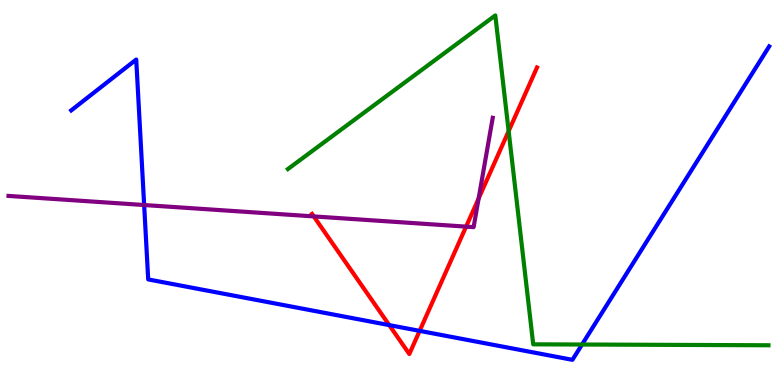[{'lines': ['blue', 'red'], 'intersections': [{'x': 5.02, 'y': 1.56}, {'x': 5.41, 'y': 1.41}]}, {'lines': ['green', 'red'], 'intersections': [{'x': 6.56, 'y': 6.59}]}, {'lines': ['purple', 'red'], 'intersections': [{'x': 4.05, 'y': 4.38}, {'x': 6.01, 'y': 4.11}, {'x': 6.18, 'y': 4.84}]}, {'lines': ['blue', 'green'], 'intersections': [{'x': 7.51, 'y': 1.05}]}, {'lines': ['blue', 'purple'], 'intersections': [{'x': 1.86, 'y': 4.67}]}, {'lines': ['green', 'purple'], 'intersections': []}]